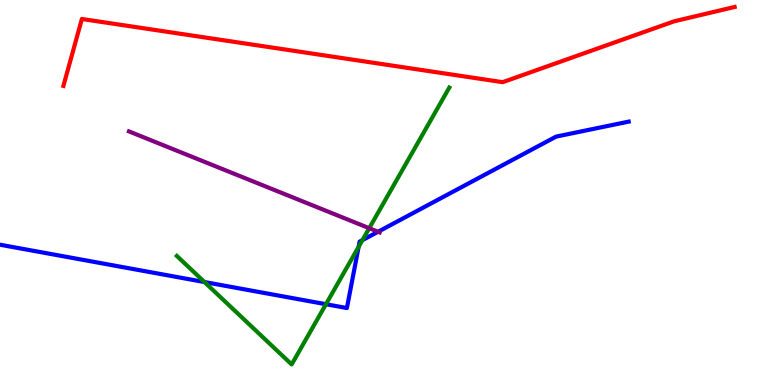[{'lines': ['blue', 'red'], 'intersections': []}, {'lines': ['green', 'red'], 'intersections': []}, {'lines': ['purple', 'red'], 'intersections': []}, {'lines': ['blue', 'green'], 'intersections': [{'x': 2.64, 'y': 2.67}, {'x': 4.21, 'y': 2.1}, {'x': 4.63, 'y': 3.59}, {'x': 4.68, 'y': 3.76}]}, {'lines': ['blue', 'purple'], 'intersections': [{'x': 4.88, 'y': 3.98}]}, {'lines': ['green', 'purple'], 'intersections': [{'x': 4.76, 'y': 4.07}]}]